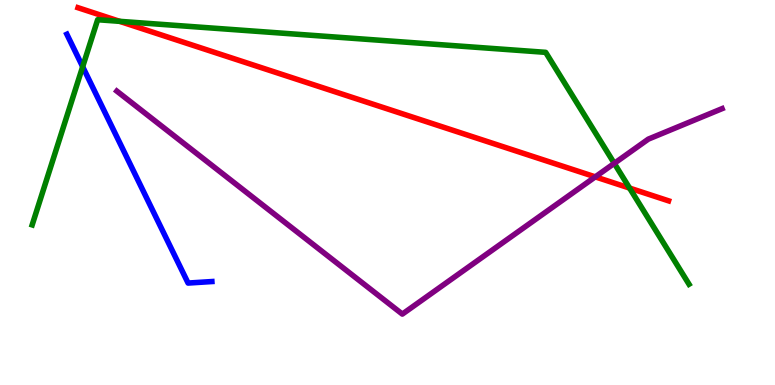[{'lines': ['blue', 'red'], 'intersections': []}, {'lines': ['green', 'red'], 'intersections': [{'x': 1.54, 'y': 9.45}, {'x': 8.12, 'y': 5.11}]}, {'lines': ['purple', 'red'], 'intersections': [{'x': 7.68, 'y': 5.41}]}, {'lines': ['blue', 'green'], 'intersections': [{'x': 1.07, 'y': 8.27}]}, {'lines': ['blue', 'purple'], 'intersections': []}, {'lines': ['green', 'purple'], 'intersections': [{'x': 7.93, 'y': 5.76}]}]